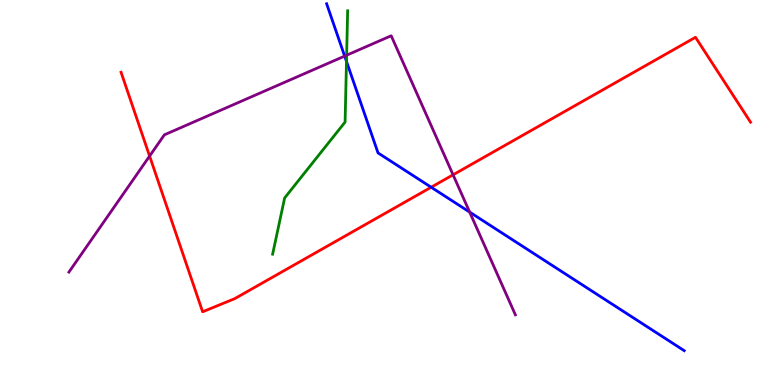[{'lines': ['blue', 'red'], 'intersections': [{'x': 5.56, 'y': 5.14}]}, {'lines': ['green', 'red'], 'intersections': []}, {'lines': ['purple', 'red'], 'intersections': [{'x': 1.93, 'y': 5.95}, {'x': 5.85, 'y': 5.46}]}, {'lines': ['blue', 'green'], 'intersections': [{'x': 4.47, 'y': 8.41}]}, {'lines': ['blue', 'purple'], 'intersections': [{'x': 4.45, 'y': 8.54}, {'x': 6.06, 'y': 4.49}]}, {'lines': ['green', 'purple'], 'intersections': [{'x': 4.47, 'y': 8.57}]}]